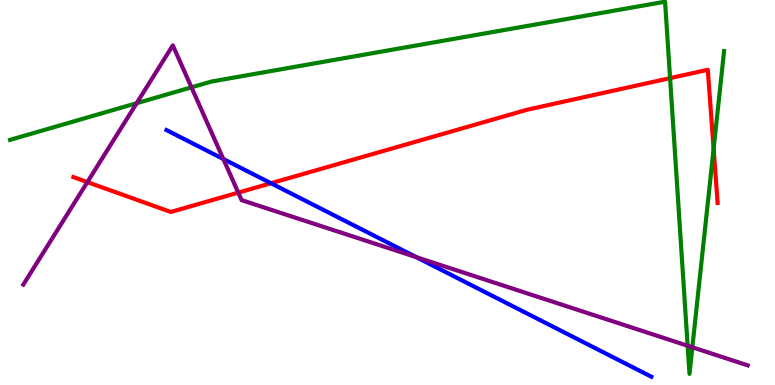[{'lines': ['blue', 'red'], 'intersections': [{'x': 3.5, 'y': 5.24}]}, {'lines': ['green', 'red'], 'intersections': [{'x': 8.65, 'y': 7.97}, {'x': 9.21, 'y': 6.14}]}, {'lines': ['purple', 'red'], 'intersections': [{'x': 1.13, 'y': 5.27}, {'x': 3.07, 'y': 5.0}]}, {'lines': ['blue', 'green'], 'intersections': []}, {'lines': ['blue', 'purple'], 'intersections': [{'x': 2.88, 'y': 5.87}, {'x': 5.37, 'y': 3.32}]}, {'lines': ['green', 'purple'], 'intersections': [{'x': 1.76, 'y': 7.32}, {'x': 2.47, 'y': 7.73}, {'x': 8.87, 'y': 1.02}, {'x': 8.93, 'y': 0.98}]}]